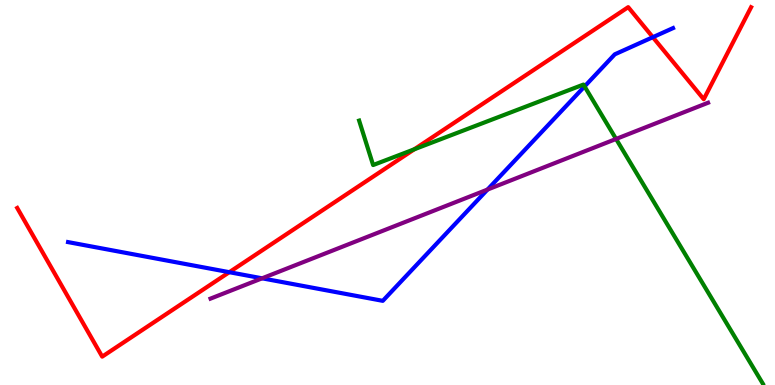[{'lines': ['blue', 'red'], 'intersections': [{'x': 2.96, 'y': 2.93}, {'x': 8.42, 'y': 9.03}]}, {'lines': ['green', 'red'], 'intersections': [{'x': 5.35, 'y': 6.12}]}, {'lines': ['purple', 'red'], 'intersections': []}, {'lines': ['blue', 'green'], 'intersections': [{'x': 7.54, 'y': 7.75}]}, {'lines': ['blue', 'purple'], 'intersections': [{'x': 3.38, 'y': 2.77}, {'x': 6.29, 'y': 5.08}]}, {'lines': ['green', 'purple'], 'intersections': [{'x': 7.95, 'y': 6.39}]}]